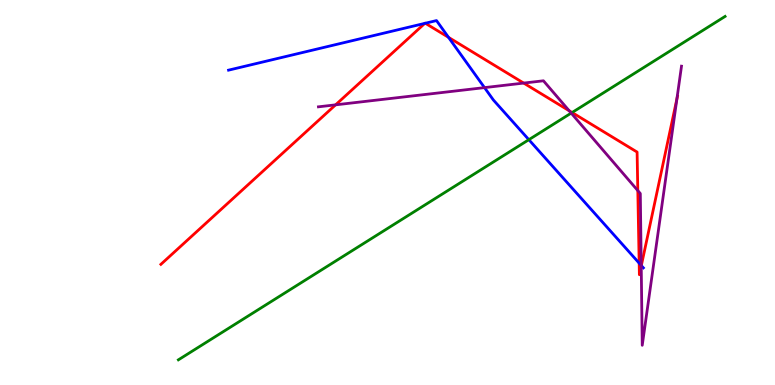[{'lines': ['blue', 'red'], 'intersections': [{'x': 5.48, 'y': 9.39}, {'x': 5.49, 'y': 9.4}, {'x': 5.79, 'y': 9.03}, {'x': 8.25, 'y': 3.17}, {'x': 8.28, 'y': 3.1}]}, {'lines': ['green', 'red'], 'intersections': [{'x': 7.38, 'y': 7.08}]}, {'lines': ['purple', 'red'], 'intersections': [{'x': 4.33, 'y': 7.28}, {'x': 6.76, 'y': 7.84}, {'x': 7.34, 'y': 7.12}, {'x': 8.23, 'y': 5.05}, {'x': 8.27, 'y': 3.09}, {'x': 8.73, 'y': 7.43}]}, {'lines': ['blue', 'green'], 'intersections': [{'x': 6.82, 'y': 6.37}]}, {'lines': ['blue', 'purple'], 'intersections': [{'x': 6.25, 'y': 7.72}, {'x': 8.27, 'y': 3.11}]}, {'lines': ['green', 'purple'], 'intersections': [{'x': 7.37, 'y': 7.06}]}]